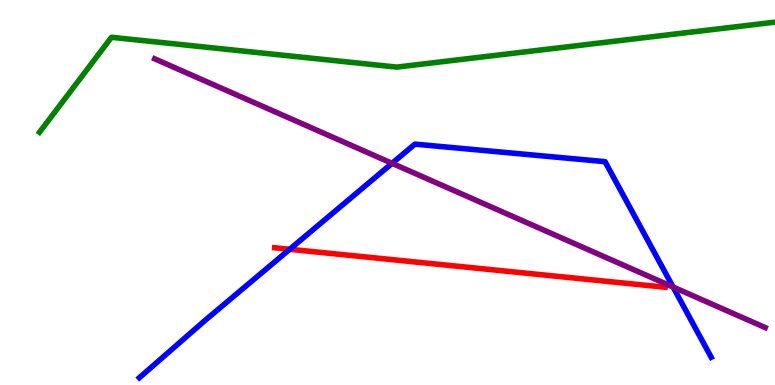[{'lines': ['blue', 'red'], 'intersections': [{'x': 3.74, 'y': 3.53}]}, {'lines': ['green', 'red'], 'intersections': []}, {'lines': ['purple', 'red'], 'intersections': []}, {'lines': ['blue', 'green'], 'intersections': []}, {'lines': ['blue', 'purple'], 'intersections': [{'x': 5.06, 'y': 5.76}, {'x': 8.68, 'y': 2.55}]}, {'lines': ['green', 'purple'], 'intersections': []}]